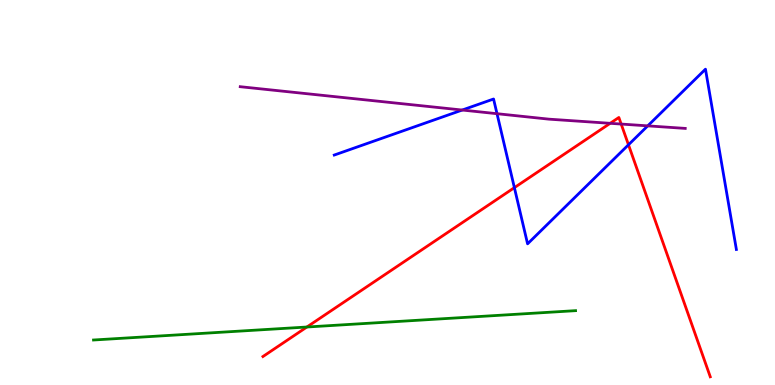[{'lines': ['blue', 'red'], 'intersections': [{'x': 6.64, 'y': 5.13}, {'x': 8.11, 'y': 6.24}]}, {'lines': ['green', 'red'], 'intersections': [{'x': 3.96, 'y': 1.51}]}, {'lines': ['purple', 'red'], 'intersections': [{'x': 7.87, 'y': 6.8}, {'x': 8.02, 'y': 6.78}]}, {'lines': ['blue', 'green'], 'intersections': []}, {'lines': ['blue', 'purple'], 'intersections': [{'x': 5.96, 'y': 7.14}, {'x': 6.41, 'y': 7.05}, {'x': 8.36, 'y': 6.73}]}, {'lines': ['green', 'purple'], 'intersections': []}]